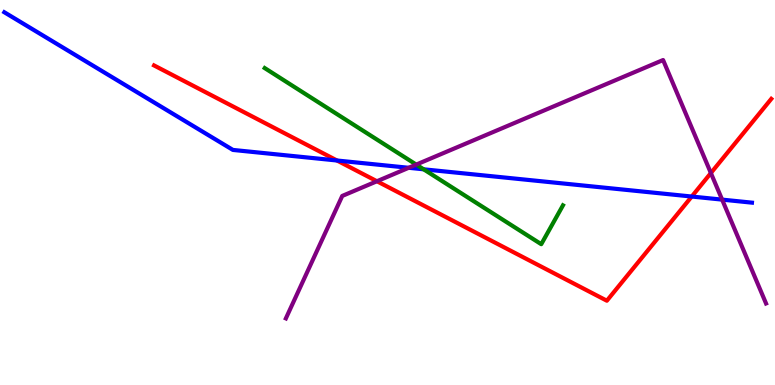[{'lines': ['blue', 'red'], 'intersections': [{'x': 4.35, 'y': 5.83}, {'x': 8.93, 'y': 4.9}]}, {'lines': ['green', 'red'], 'intersections': []}, {'lines': ['purple', 'red'], 'intersections': [{'x': 4.86, 'y': 5.29}, {'x': 9.17, 'y': 5.51}]}, {'lines': ['blue', 'green'], 'intersections': [{'x': 5.47, 'y': 5.6}]}, {'lines': ['blue', 'purple'], 'intersections': [{'x': 5.27, 'y': 5.64}, {'x': 9.32, 'y': 4.82}]}, {'lines': ['green', 'purple'], 'intersections': [{'x': 5.37, 'y': 5.72}]}]